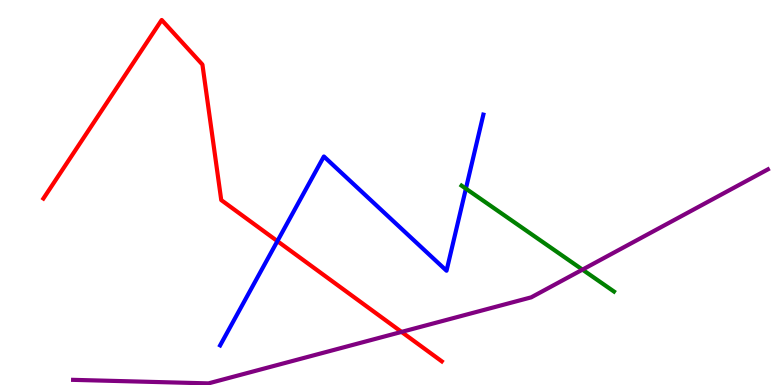[{'lines': ['blue', 'red'], 'intersections': [{'x': 3.58, 'y': 3.74}]}, {'lines': ['green', 'red'], 'intersections': []}, {'lines': ['purple', 'red'], 'intersections': [{'x': 5.18, 'y': 1.38}]}, {'lines': ['blue', 'green'], 'intersections': [{'x': 6.01, 'y': 5.1}]}, {'lines': ['blue', 'purple'], 'intersections': []}, {'lines': ['green', 'purple'], 'intersections': [{'x': 7.52, 'y': 3.0}]}]